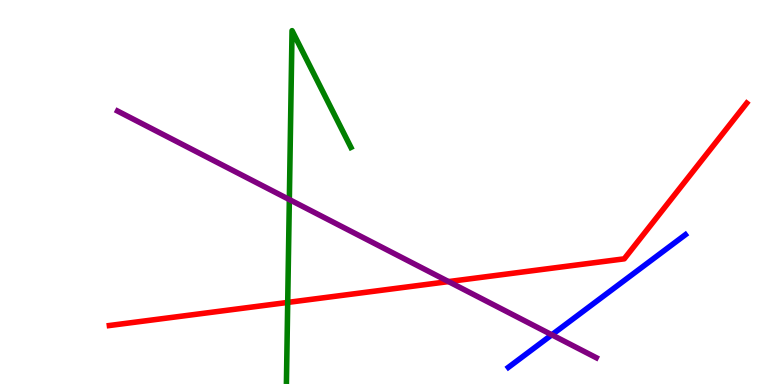[{'lines': ['blue', 'red'], 'intersections': []}, {'lines': ['green', 'red'], 'intersections': [{'x': 3.71, 'y': 2.14}]}, {'lines': ['purple', 'red'], 'intersections': [{'x': 5.79, 'y': 2.69}]}, {'lines': ['blue', 'green'], 'intersections': []}, {'lines': ['blue', 'purple'], 'intersections': [{'x': 7.12, 'y': 1.3}]}, {'lines': ['green', 'purple'], 'intersections': [{'x': 3.73, 'y': 4.82}]}]